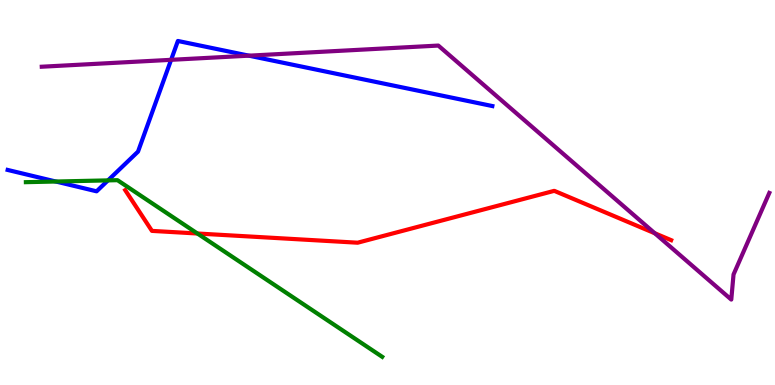[{'lines': ['blue', 'red'], 'intersections': []}, {'lines': ['green', 'red'], 'intersections': [{'x': 2.55, 'y': 3.94}]}, {'lines': ['purple', 'red'], 'intersections': [{'x': 8.45, 'y': 3.94}]}, {'lines': ['blue', 'green'], 'intersections': [{'x': 0.721, 'y': 5.29}, {'x': 1.39, 'y': 5.31}]}, {'lines': ['blue', 'purple'], 'intersections': [{'x': 2.21, 'y': 8.45}, {'x': 3.21, 'y': 8.55}]}, {'lines': ['green', 'purple'], 'intersections': []}]